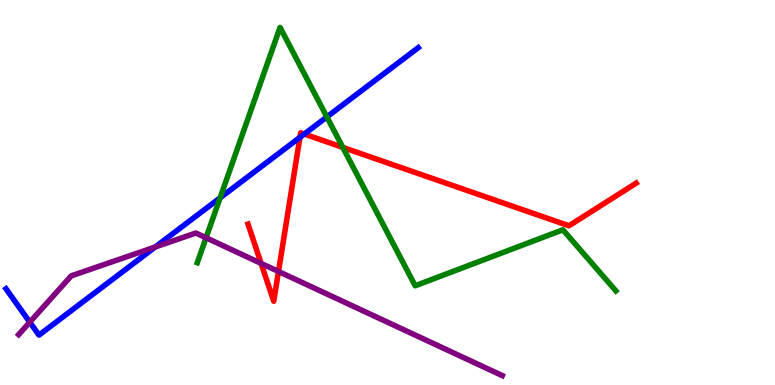[{'lines': ['blue', 'red'], 'intersections': [{'x': 3.87, 'y': 6.43}, {'x': 3.93, 'y': 6.52}]}, {'lines': ['green', 'red'], 'intersections': [{'x': 4.42, 'y': 6.17}]}, {'lines': ['purple', 'red'], 'intersections': [{'x': 3.37, 'y': 3.16}, {'x': 3.59, 'y': 2.95}]}, {'lines': ['blue', 'green'], 'intersections': [{'x': 2.84, 'y': 4.86}, {'x': 4.22, 'y': 6.96}]}, {'lines': ['blue', 'purple'], 'intersections': [{'x': 0.384, 'y': 1.63}, {'x': 2.0, 'y': 3.58}]}, {'lines': ['green', 'purple'], 'intersections': [{'x': 2.66, 'y': 3.82}]}]